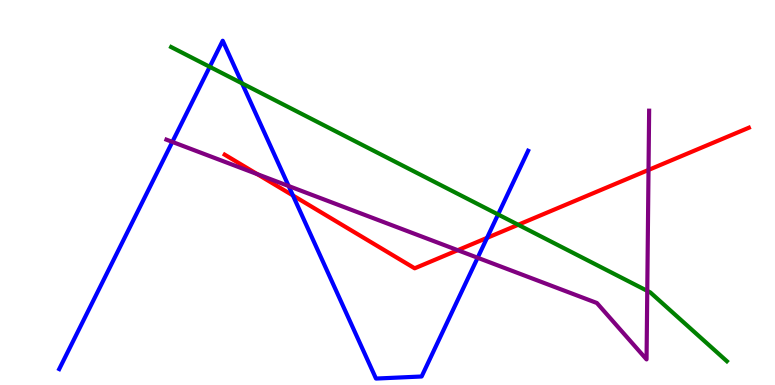[{'lines': ['blue', 'red'], 'intersections': [{'x': 3.78, 'y': 4.92}, {'x': 6.28, 'y': 3.82}]}, {'lines': ['green', 'red'], 'intersections': [{'x': 6.69, 'y': 4.16}]}, {'lines': ['purple', 'red'], 'intersections': [{'x': 3.32, 'y': 5.48}, {'x': 5.91, 'y': 3.5}, {'x': 8.37, 'y': 5.59}]}, {'lines': ['blue', 'green'], 'intersections': [{'x': 2.71, 'y': 8.26}, {'x': 3.12, 'y': 7.83}, {'x': 6.43, 'y': 4.43}]}, {'lines': ['blue', 'purple'], 'intersections': [{'x': 2.22, 'y': 6.31}, {'x': 3.72, 'y': 5.17}, {'x': 6.16, 'y': 3.31}]}, {'lines': ['green', 'purple'], 'intersections': [{'x': 8.35, 'y': 2.45}]}]